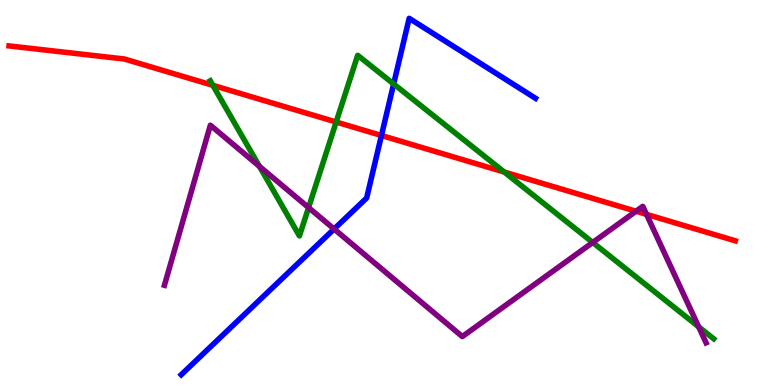[{'lines': ['blue', 'red'], 'intersections': [{'x': 4.92, 'y': 6.48}]}, {'lines': ['green', 'red'], 'intersections': [{'x': 2.75, 'y': 7.78}, {'x': 4.34, 'y': 6.83}, {'x': 6.51, 'y': 5.53}]}, {'lines': ['purple', 'red'], 'intersections': [{'x': 8.21, 'y': 4.51}, {'x': 8.34, 'y': 4.43}]}, {'lines': ['blue', 'green'], 'intersections': [{'x': 5.08, 'y': 7.82}]}, {'lines': ['blue', 'purple'], 'intersections': [{'x': 4.31, 'y': 4.05}]}, {'lines': ['green', 'purple'], 'intersections': [{'x': 3.35, 'y': 5.68}, {'x': 3.98, 'y': 4.61}, {'x': 7.65, 'y': 3.7}, {'x': 9.02, 'y': 1.51}]}]